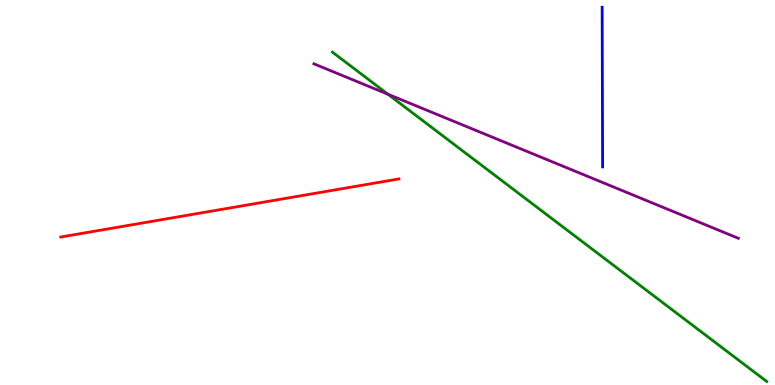[{'lines': ['blue', 'red'], 'intersections': []}, {'lines': ['green', 'red'], 'intersections': []}, {'lines': ['purple', 'red'], 'intersections': []}, {'lines': ['blue', 'green'], 'intersections': []}, {'lines': ['blue', 'purple'], 'intersections': []}, {'lines': ['green', 'purple'], 'intersections': [{'x': 5.01, 'y': 7.55}]}]